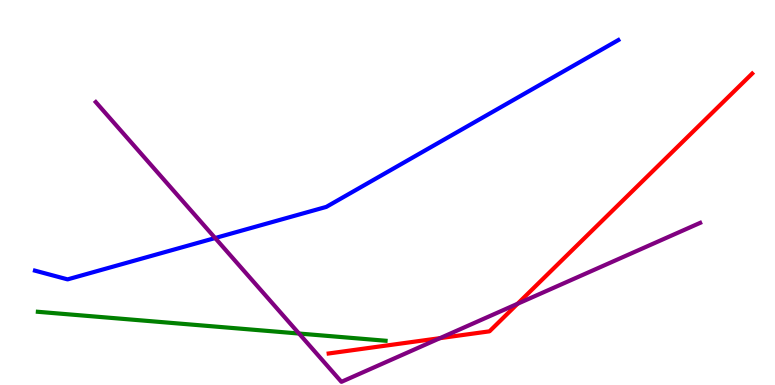[{'lines': ['blue', 'red'], 'intersections': []}, {'lines': ['green', 'red'], 'intersections': []}, {'lines': ['purple', 'red'], 'intersections': [{'x': 5.68, 'y': 1.22}, {'x': 6.68, 'y': 2.11}]}, {'lines': ['blue', 'green'], 'intersections': []}, {'lines': ['blue', 'purple'], 'intersections': [{'x': 2.78, 'y': 3.82}]}, {'lines': ['green', 'purple'], 'intersections': [{'x': 3.86, 'y': 1.34}]}]